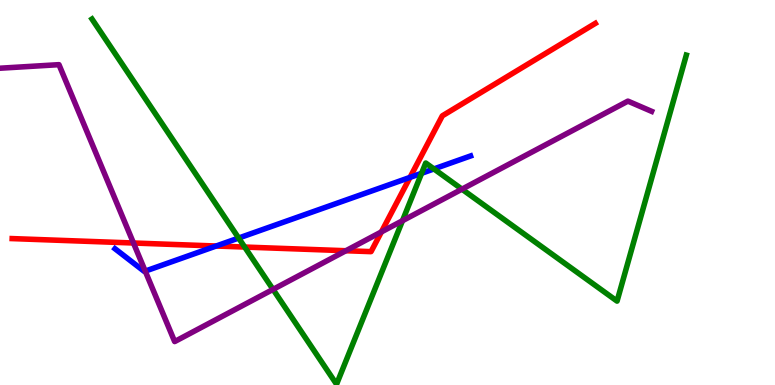[{'lines': ['blue', 'red'], 'intersections': [{'x': 2.79, 'y': 3.61}, {'x': 5.29, 'y': 5.39}]}, {'lines': ['green', 'red'], 'intersections': [{'x': 3.16, 'y': 3.58}]}, {'lines': ['purple', 'red'], 'intersections': [{'x': 1.72, 'y': 3.69}, {'x': 4.46, 'y': 3.49}, {'x': 4.92, 'y': 3.98}]}, {'lines': ['blue', 'green'], 'intersections': [{'x': 3.08, 'y': 3.82}, {'x': 5.44, 'y': 5.5}, {'x': 5.6, 'y': 5.61}]}, {'lines': ['blue', 'purple'], 'intersections': [{'x': 1.87, 'y': 2.96}]}, {'lines': ['green', 'purple'], 'intersections': [{'x': 3.52, 'y': 2.48}, {'x': 5.19, 'y': 4.27}, {'x': 5.96, 'y': 5.09}]}]